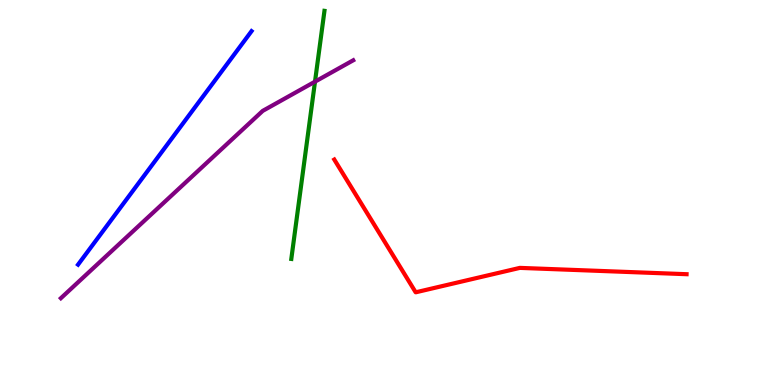[{'lines': ['blue', 'red'], 'intersections': []}, {'lines': ['green', 'red'], 'intersections': []}, {'lines': ['purple', 'red'], 'intersections': []}, {'lines': ['blue', 'green'], 'intersections': []}, {'lines': ['blue', 'purple'], 'intersections': []}, {'lines': ['green', 'purple'], 'intersections': [{'x': 4.06, 'y': 7.88}]}]